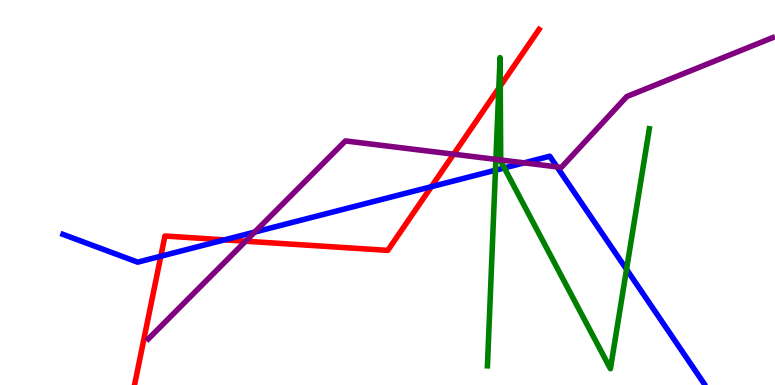[{'lines': ['blue', 'red'], 'intersections': [{'x': 2.08, 'y': 3.35}, {'x': 2.9, 'y': 3.77}, {'x': 5.57, 'y': 5.15}]}, {'lines': ['green', 'red'], 'intersections': [{'x': 6.44, 'y': 7.71}, {'x': 6.45, 'y': 7.76}]}, {'lines': ['purple', 'red'], 'intersections': [{'x': 3.17, 'y': 3.73}, {'x': 5.85, 'y': 5.99}]}, {'lines': ['blue', 'green'], 'intersections': [{'x': 6.39, 'y': 5.58}, {'x': 6.51, 'y': 5.64}, {'x': 8.08, 'y': 3.0}]}, {'lines': ['blue', 'purple'], 'intersections': [{'x': 3.29, 'y': 3.97}, {'x': 6.76, 'y': 5.77}, {'x': 7.19, 'y': 5.67}]}, {'lines': ['green', 'purple'], 'intersections': [{'x': 6.4, 'y': 5.86}, {'x': 6.46, 'y': 5.84}]}]